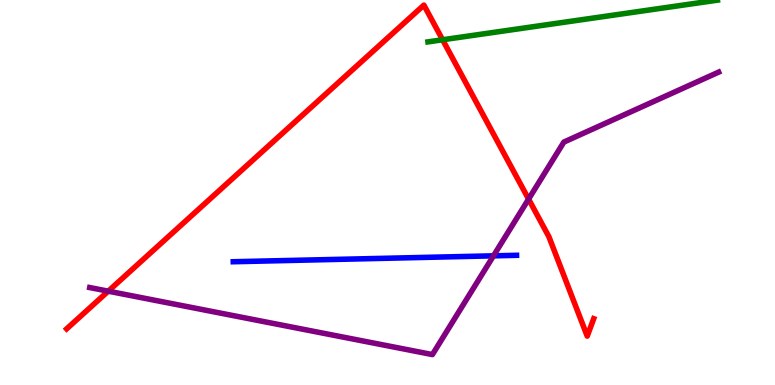[{'lines': ['blue', 'red'], 'intersections': []}, {'lines': ['green', 'red'], 'intersections': [{'x': 5.71, 'y': 8.97}]}, {'lines': ['purple', 'red'], 'intersections': [{'x': 1.4, 'y': 2.44}, {'x': 6.82, 'y': 4.83}]}, {'lines': ['blue', 'green'], 'intersections': []}, {'lines': ['blue', 'purple'], 'intersections': [{'x': 6.37, 'y': 3.35}]}, {'lines': ['green', 'purple'], 'intersections': []}]